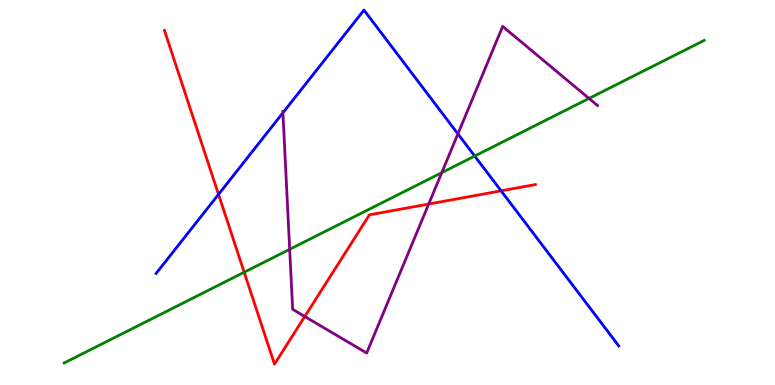[{'lines': ['blue', 'red'], 'intersections': [{'x': 2.82, 'y': 4.95}, {'x': 6.47, 'y': 5.04}]}, {'lines': ['green', 'red'], 'intersections': [{'x': 3.15, 'y': 2.93}]}, {'lines': ['purple', 'red'], 'intersections': [{'x': 3.93, 'y': 1.78}, {'x': 5.53, 'y': 4.7}]}, {'lines': ['blue', 'green'], 'intersections': [{'x': 6.13, 'y': 5.95}]}, {'lines': ['blue', 'purple'], 'intersections': [{'x': 3.65, 'y': 7.07}, {'x': 5.91, 'y': 6.52}]}, {'lines': ['green', 'purple'], 'intersections': [{'x': 3.74, 'y': 3.52}, {'x': 5.7, 'y': 5.52}, {'x': 7.6, 'y': 7.44}]}]